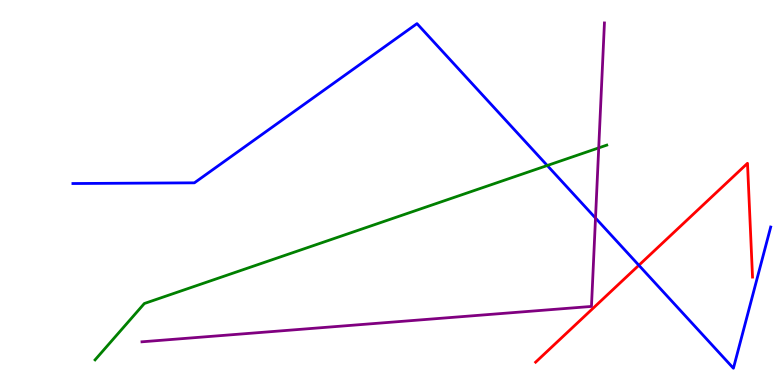[{'lines': ['blue', 'red'], 'intersections': [{'x': 8.24, 'y': 3.11}]}, {'lines': ['green', 'red'], 'intersections': []}, {'lines': ['purple', 'red'], 'intersections': []}, {'lines': ['blue', 'green'], 'intersections': [{'x': 7.06, 'y': 5.7}]}, {'lines': ['blue', 'purple'], 'intersections': [{'x': 7.68, 'y': 4.34}]}, {'lines': ['green', 'purple'], 'intersections': [{'x': 7.73, 'y': 6.16}]}]